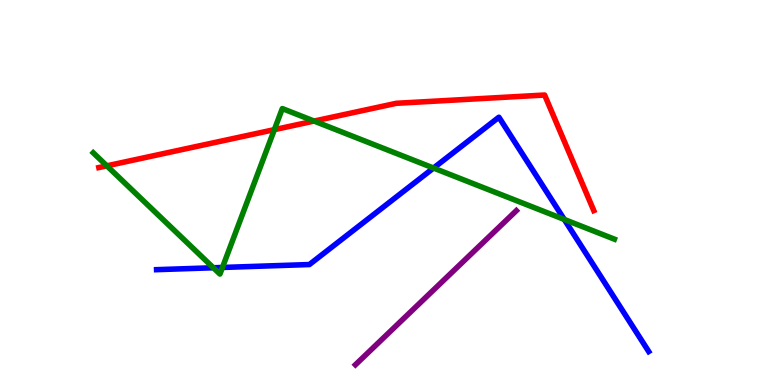[{'lines': ['blue', 'red'], 'intersections': []}, {'lines': ['green', 'red'], 'intersections': [{'x': 1.38, 'y': 5.69}, {'x': 3.54, 'y': 6.63}, {'x': 4.05, 'y': 6.86}]}, {'lines': ['purple', 'red'], 'intersections': []}, {'lines': ['blue', 'green'], 'intersections': [{'x': 2.75, 'y': 3.05}, {'x': 2.87, 'y': 3.05}, {'x': 5.59, 'y': 5.64}, {'x': 7.28, 'y': 4.3}]}, {'lines': ['blue', 'purple'], 'intersections': []}, {'lines': ['green', 'purple'], 'intersections': []}]